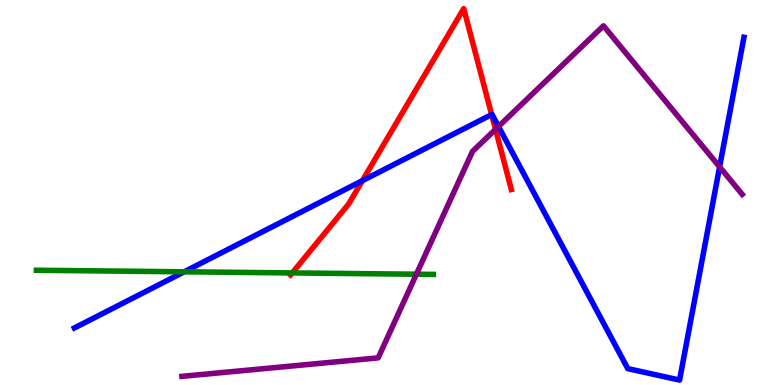[{'lines': ['blue', 'red'], 'intersections': [{'x': 4.68, 'y': 5.31}, {'x': 6.34, 'y': 7.02}]}, {'lines': ['green', 'red'], 'intersections': [{'x': 3.77, 'y': 2.91}]}, {'lines': ['purple', 'red'], 'intersections': [{'x': 6.39, 'y': 6.64}]}, {'lines': ['blue', 'green'], 'intersections': [{'x': 2.38, 'y': 2.94}]}, {'lines': ['blue', 'purple'], 'intersections': [{'x': 6.43, 'y': 6.71}, {'x': 9.29, 'y': 5.67}]}, {'lines': ['green', 'purple'], 'intersections': [{'x': 5.37, 'y': 2.88}]}]